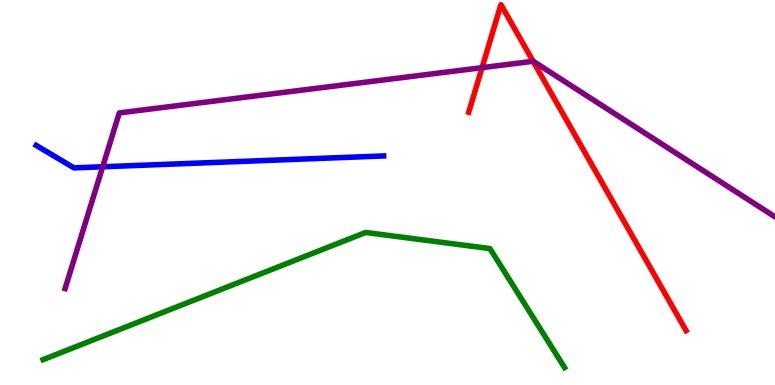[{'lines': ['blue', 'red'], 'intersections': []}, {'lines': ['green', 'red'], 'intersections': []}, {'lines': ['purple', 'red'], 'intersections': [{'x': 6.22, 'y': 8.24}, {'x': 6.88, 'y': 8.41}]}, {'lines': ['blue', 'green'], 'intersections': []}, {'lines': ['blue', 'purple'], 'intersections': [{'x': 1.32, 'y': 5.67}]}, {'lines': ['green', 'purple'], 'intersections': []}]